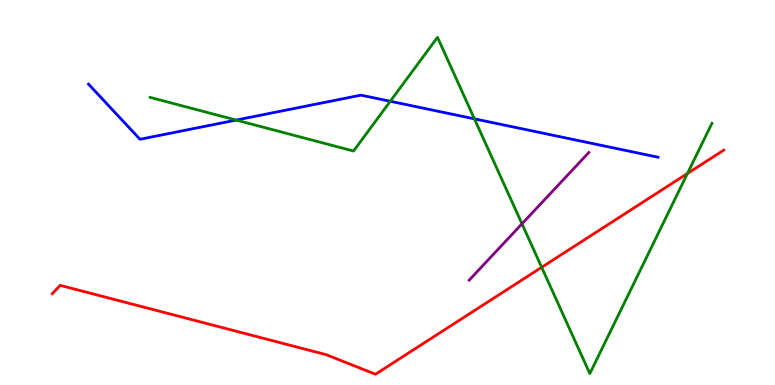[{'lines': ['blue', 'red'], 'intersections': []}, {'lines': ['green', 'red'], 'intersections': [{'x': 6.99, 'y': 3.06}, {'x': 8.87, 'y': 5.49}]}, {'lines': ['purple', 'red'], 'intersections': []}, {'lines': ['blue', 'green'], 'intersections': [{'x': 3.05, 'y': 6.88}, {'x': 5.04, 'y': 7.37}, {'x': 6.12, 'y': 6.91}]}, {'lines': ['blue', 'purple'], 'intersections': []}, {'lines': ['green', 'purple'], 'intersections': [{'x': 6.74, 'y': 4.19}]}]